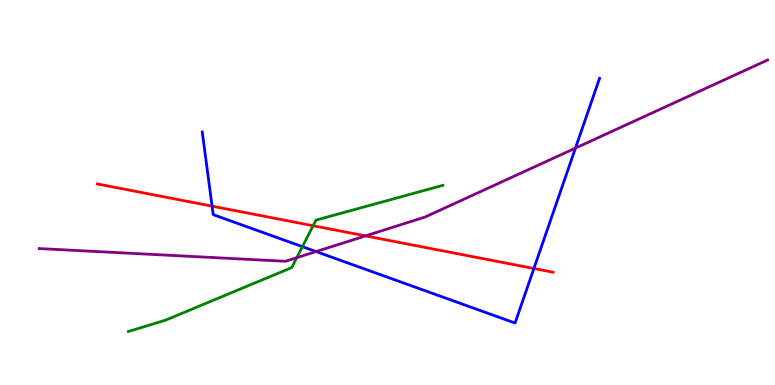[{'lines': ['blue', 'red'], 'intersections': [{'x': 2.74, 'y': 4.65}, {'x': 6.89, 'y': 3.03}]}, {'lines': ['green', 'red'], 'intersections': [{'x': 4.04, 'y': 4.14}]}, {'lines': ['purple', 'red'], 'intersections': [{'x': 4.72, 'y': 3.87}]}, {'lines': ['blue', 'green'], 'intersections': [{'x': 3.9, 'y': 3.59}]}, {'lines': ['blue', 'purple'], 'intersections': [{'x': 4.08, 'y': 3.47}, {'x': 7.43, 'y': 6.15}]}, {'lines': ['green', 'purple'], 'intersections': [{'x': 3.83, 'y': 3.31}]}]